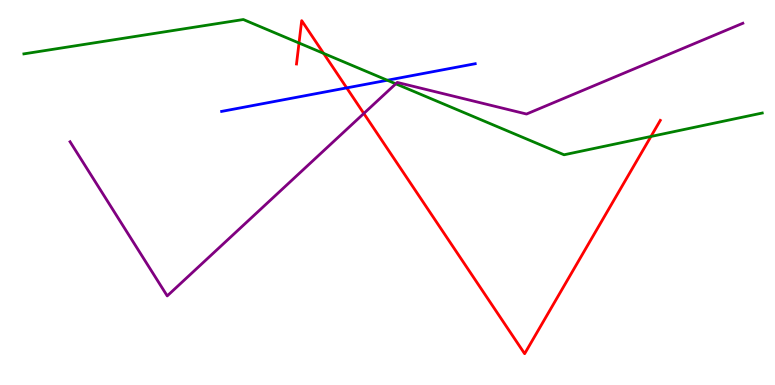[{'lines': ['blue', 'red'], 'intersections': [{'x': 4.47, 'y': 7.72}]}, {'lines': ['green', 'red'], 'intersections': [{'x': 3.86, 'y': 8.88}, {'x': 4.18, 'y': 8.61}, {'x': 8.4, 'y': 6.46}]}, {'lines': ['purple', 'red'], 'intersections': [{'x': 4.69, 'y': 7.05}]}, {'lines': ['blue', 'green'], 'intersections': [{'x': 5.0, 'y': 7.92}]}, {'lines': ['blue', 'purple'], 'intersections': []}, {'lines': ['green', 'purple'], 'intersections': [{'x': 5.11, 'y': 7.82}]}]